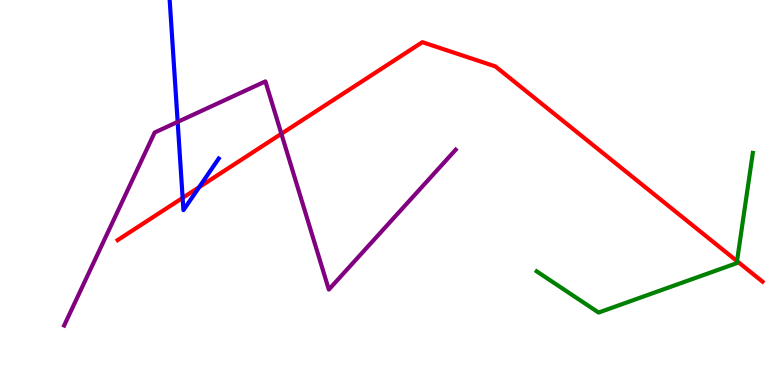[{'lines': ['blue', 'red'], 'intersections': [{'x': 2.36, 'y': 4.86}, {'x': 2.57, 'y': 5.14}]}, {'lines': ['green', 'red'], 'intersections': [{'x': 9.51, 'y': 3.22}]}, {'lines': ['purple', 'red'], 'intersections': [{'x': 3.63, 'y': 6.53}]}, {'lines': ['blue', 'green'], 'intersections': []}, {'lines': ['blue', 'purple'], 'intersections': [{'x': 2.29, 'y': 6.83}]}, {'lines': ['green', 'purple'], 'intersections': []}]